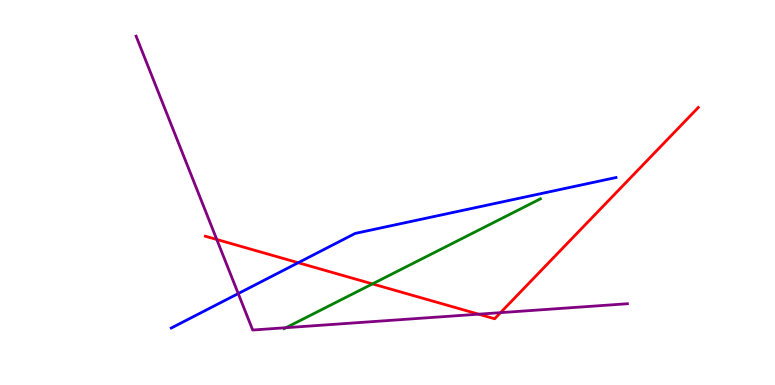[{'lines': ['blue', 'red'], 'intersections': [{'x': 3.85, 'y': 3.18}]}, {'lines': ['green', 'red'], 'intersections': [{'x': 4.81, 'y': 2.63}]}, {'lines': ['purple', 'red'], 'intersections': [{'x': 2.8, 'y': 3.78}, {'x': 6.18, 'y': 1.84}, {'x': 6.46, 'y': 1.88}]}, {'lines': ['blue', 'green'], 'intersections': []}, {'lines': ['blue', 'purple'], 'intersections': [{'x': 3.07, 'y': 2.37}]}, {'lines': ['green', 'purple'], 'intersections': [{'x': 3.69, 'y': 1.49}]}]